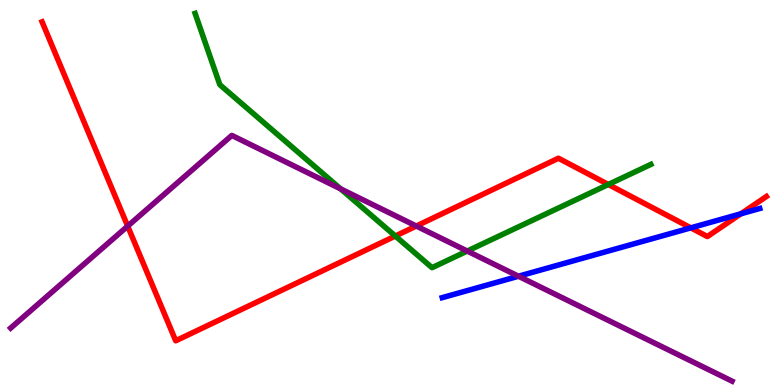[{'lines': ['blue', 'red'], 'intersections': [{'x': 8.91, 'y': 4.08}, {'x': 9.56, 'y': 4.45}]}, {'lines': ['green', 'red'], 'intersections': [{'x': 5.1, 'y': 3.87}, {'x': 7.85, 'y': 5.21}]}, {'lines': ['purple', 'red'], 'intersections': [{'x': 1.65, 'y': 4.13}, {'x': 5.37, 'y': 4.13}]}, {'lines': ['blue', 'green'], 'intersections': []}, {'lines': ['blue', 'purple'], 'intersections': [{'x': 6.69, 'y': 2.83}]}, {'lines': ['green', 'purple'], 'intersections': [{'x': 4.4, 'y': 5.09}, {'x': 6.03, 'y': 3.48}]}]